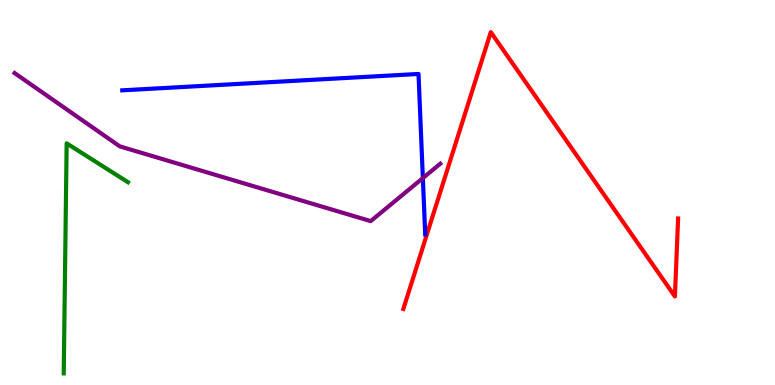[{'lines': ['blue', 'red'], 'intersections': []}, {'lines': ['green', 'red'], 'intersections': []}, {'lines': ['purple', 'red'], 'intersections': []}, {'lines': ['blue', 'green'], 'intersections': []}, {'lines': ['blue', 'purple'], 'intersections': [{'x': 5.46, 'y': 5.37}]}, {'lines': ['green', 'purple'], 'intersections': []}]